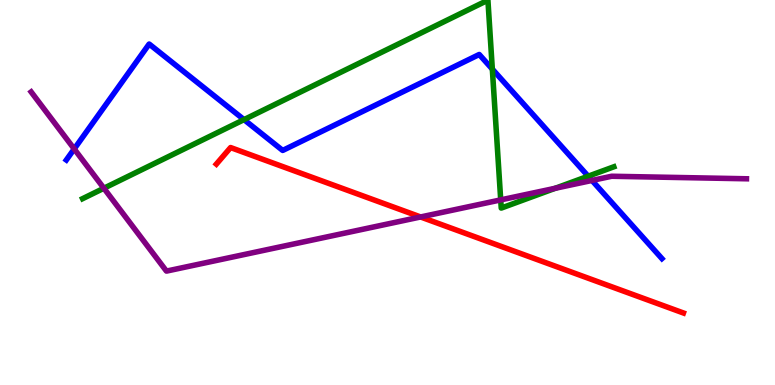[{'lines': ['blue', 'red'], 'intersections': []}, {'lines': ['green', 'red'], 'intersections': []}, {'lines': ['purple', 'red'], 'intersections': [{'x': 5.43, 'y': 4.36}]}, {'lines': ['blue', 'green'], 'intersections': [{'x': 3.15, 'y': 6.89}, {'x': 6.35, 'y': 8.2}, {'x': 7.59, 'y': 5.42}]}, {'lines': ['blue', 'purple'], 'intersections': [{'x': 0.958, 'y': 6.13}, {'x': 7.64, 'y': 5.31}]}, {'lines': ['green', 'purple'], 'intersections': [{'x': 1.34, 'y': 5.11}, {'x': 6.46, 'y': 4.81}, {'x': 7.16, 'y': 5.11}]}]